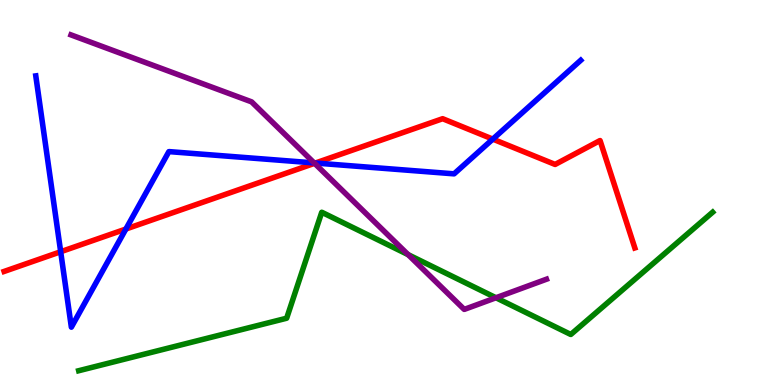[{'lines': ['blue', 'red'], 'intersections': [{'x': 0.783, 'y': 3.46}, {'x': 1.62, 'y': 4.05}, {'x': 4.07, 'y': 5.77}, {'x': 6.36, 'y': 6.39}]}, {'lines': ['green', 'red'], 'intersections': []}, {'lines': ['purple', 'red'], 'intersections': [{'x': 4.06, 'y': 5.76}]}, {'lines': ['blue', 'green'], 'intersections': []}, {'lines': ['blue', 'purple'], 'intersections': [{'x': 4.05, 'y': 5.77}]}, {'lines': ['green', 'purple'], 'intersections': [{'x': 5.27, 'y': 3.39}, {'x': 6.4, 'y': 2.27}]}]